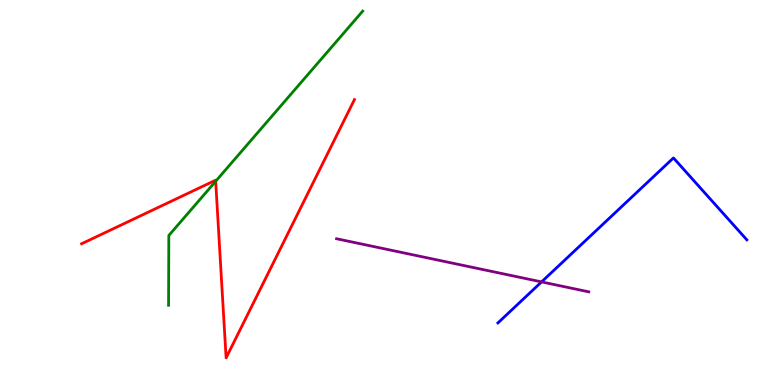[{'lines': ['blue', 'red'], 'intersections': []}, {'lines': ['green', 'red'], 'intersections': [{'x': 2.78, 'y': 5.29}]}, {'lines': ['purple', 'red'], 'intersections': []}, {'lines': ['blue', 'green'], 'intersections': []}, {'lines': ['blue', 'purple'], 'intersections': [{'x': 6.99, 'y': 2.68}]}, {'lines': ['green', 'purple'], 'intersections': []}]